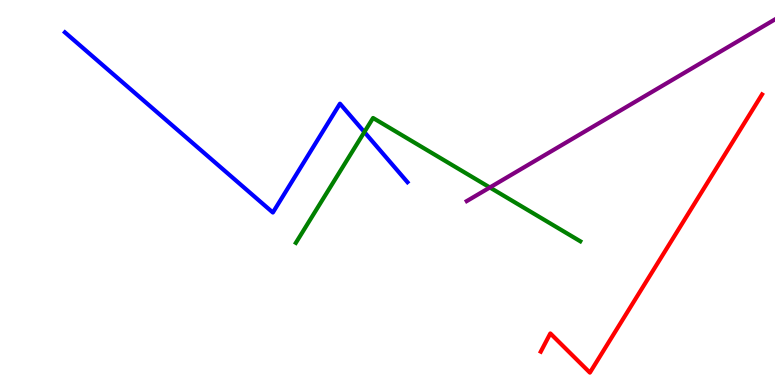[{'lines': ['blue', 'red'], 'intersections': []}, {'lines': ['green', 'red'], 'intersections': []}, {'lines': ['purple', 'red'], 'intersections': []}, {'lines': ['blue', 'green'], 'intersections': [{'x': 4.7, 'y': 6.57}]}, {'lines': ['blue', 'purple'], 'intersections': []}, {'lines': ['green', 'purple'], 'intersections': [{'x': 6.32, 'y': 5.13}]}]